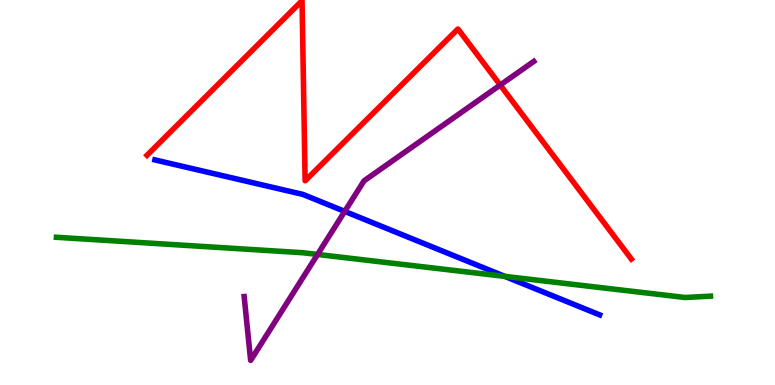[{'lines': ['blue', 'red'], 'intersections': []}, {'lines': ['green', 'red'], 'intersections': []}, {'lines': ['purple', 'red'], 'intersections': [{'x': 6.45, 'y': 7.79}]}, {'lines': ['blue', 'green'], 'intersections': [{'x': 6.51, 'y': 2.82}]}, {'lines': ['blue', 'purple'], 'intersections': [{'x': 4.45, 'y': 4.51}]}, {'lines': ['green', 'purple'], 'intersections': [{'x': 4.1, 'y': 3.39}]}]